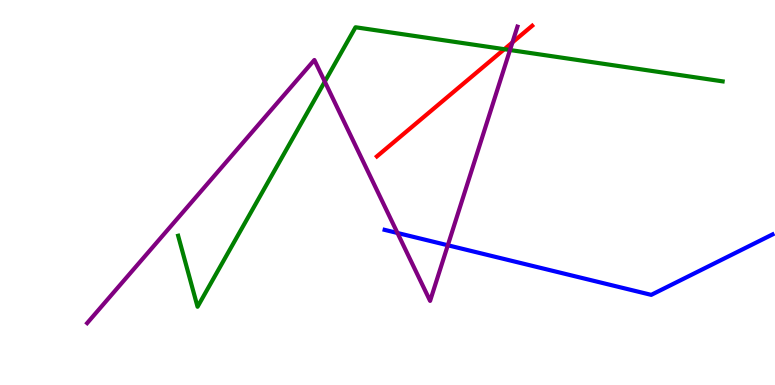[{'lines': ['blue', 'red'], 'intersections': []}, {'lines': ['green', 'red'], 'intersections': [{'x': 6.51, 'y': 8.72}]}, {'lines': ['purple', 'red'], 'intersections': [{'x': 6.61, 'y': 8.9}]}, {'lines': ['blue', 'green'], 'intersections': []}, {'lines': ['blue', 'purple'], 'intersections': [{'x': 5.13, 'y': 3.95}, {'x': 5.78, 'y': 3.63}]}, {'lines': ['green', 'purple'], 'intersections': [{'x': 4.19, 'y': 7.88}, {'x': 6.58, 'y': 8.7}]}]